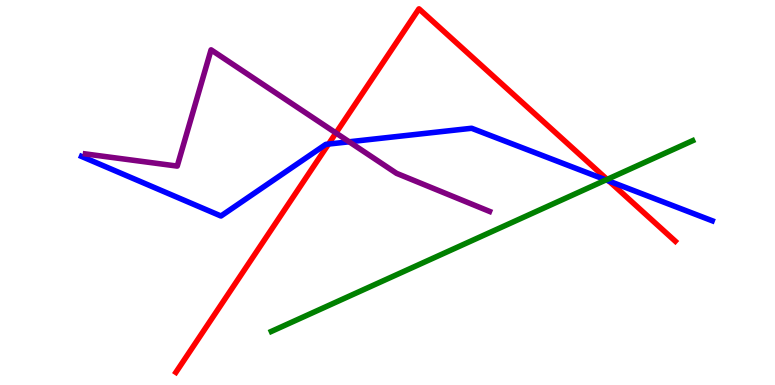[{'lines': ['blue', 'red'], 'intersections': [{'x': 4.24, 'y': 6.26}, {'x': 7.86, 'y': 5.3}]}, {'lines': ['green', 'red'], 'intersections': [{'x': 7.83, 'y': 5.34}]}, {'lines': ['purple', 'red'], 'intersections': [{'x': 4.33, 'y': 6.55}]}, {'lines': ['blue', 'green'], 'intersections': [{'x': 7.82, 'y': 5.33}]}, {'lines': ['blue', 'purple'], 'intersections': [{'x': 4.51, 'y': 6.32}]}, {'lines': ['green', 'purple'], 'intersections': []}]